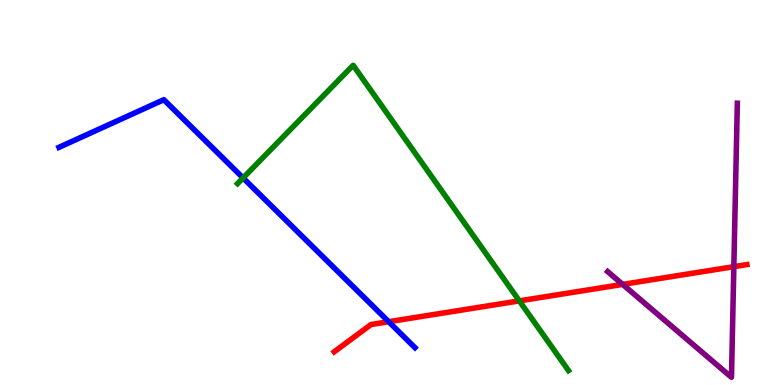[{'lines': ['blue', 'red'], 'intersections': [{'x': 5.02, 'y': 1.64}]}, {'lines': ['green', 'red'], 'intersections': [{'x': 6.7, 'y': 2.18}]}, {'lines': ['purple', 'red'], 'intersections': [{'x': 8.03, 'y': 2.61}, {'x': 9.47, 'y': 3.07}]}, {'lines': ['blue', 'green'], 'intersections': [{'x': 3.14, 'y': 5.38}]}, {'lines': ['blue', 'purple'], 'intersections': []}, {'lines': ['green', 'purple'], 'intersections': []}]